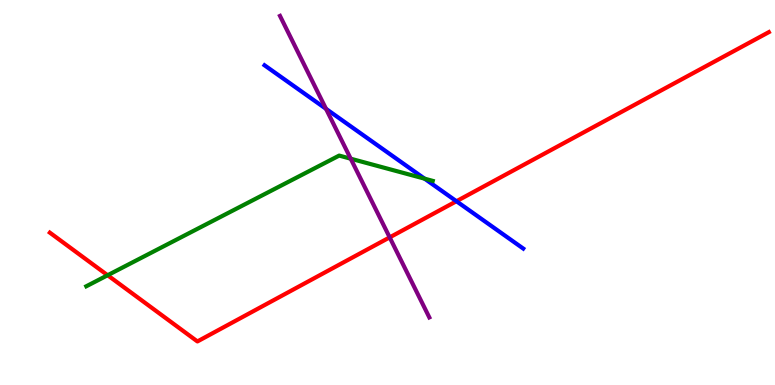[{'lines': ['blue', 'red'], 'intersections': [{'x': 5.89, 'y': 4.77}]}, {'lines': ['green', 'red'], 'intersections': [{'x': 1.39, 'y': 2.85}]}, {'lines': ['purple', 'red'], 'intersections': [{'x': 5.03, 'y': 3.83}]}, {'lines': ['blue', 'green'], 'intersections': [{'x': 5.48, 'y': 5.36}]}, {'lines': ['blue', 'purple'], 'intersections': [{'x': 4.21, 'y': 7.17}]}, {'lines': ['green', 'purple'], 'intersections': [{'x': 4.53, 'y': 5.88}]}]